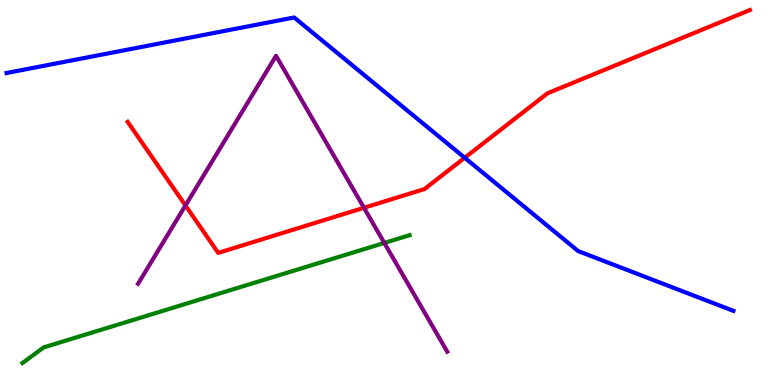[{'lines': ['blue', 'red'], 'intersections': [{'x': 6.0, 'y': 5.9}]}, {'lines': ['green', 'red'], 'intersections': []}, {'lines': ['purple', 'red'], 'intersections': [{'x': 2.39, 'y': 4.66}, {'x': 4.7, 'y': 4.6}]}, {'lines': ['blue', 'green'], 'intersections': []}, {'lines': ['blue', 'purple'], 'intersections': []}, {'lines': ['green', 'purple'], 'intersections': [{'x': 4.96, 'y': 3.69}]}]